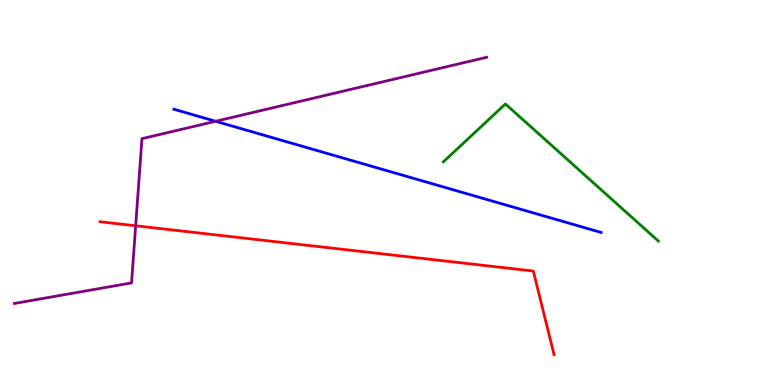[{'lines': ['blue', 'red'], 'intersections': []}, {'lines': ['green', 'red'], 'intersections': []}, {'lines': ['purple', 'red'], 'intersections': [{'x': 1.75, 'y': 4.14}]}, {'lines': ['blue', 'green'], 'intersections': []}, {'lines': ['blue', 'purple'], 'intersections': [{'x': 2.78, 'y': 6.85}]}, {'lines': ['green', 'purple'], 'intersections': []}]